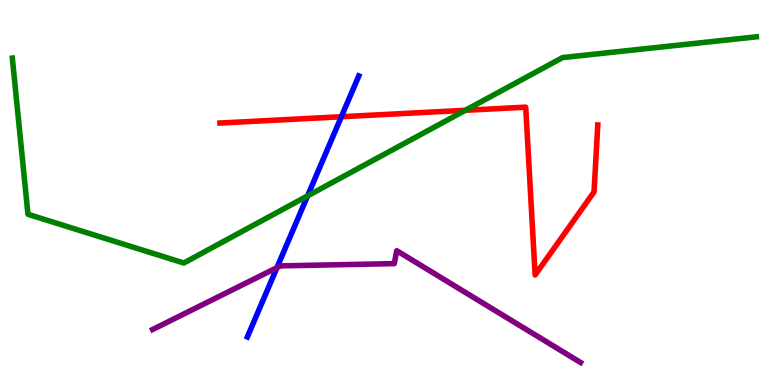[{'lines': ['blue', 'red'], 'intersections': [{'x': 4.4, 'y': 6.97}]}, {'lines': ['green', 'red'], 'intersections': [{'x': 6.0, 'y': 7.14}]}, {'lines': ['purple', 'red'], 'intersections': []}, {'lines': ['blue', 'green'], 'intersections': [{'x': 3.97, 'y': 4.91}]}, {'lines': ['blue', 'purple'], 'intersections': [{'x': 3.57, 'y': 3.05}]}, {'lines': ['green', 'purple'], 'intersections': []}]